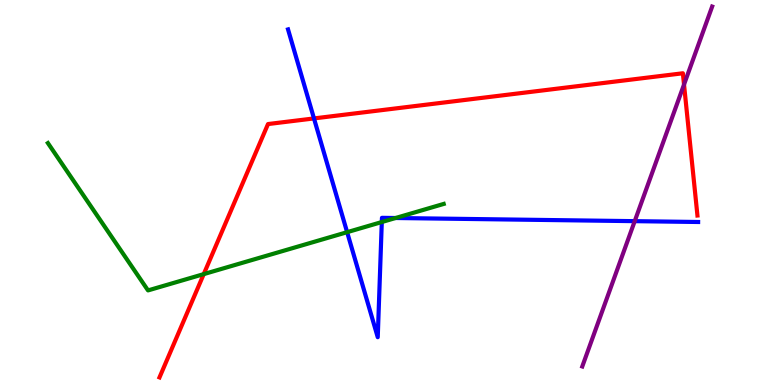[{'lines': ['blue', 'red'], 'intersections': [{'x': 4.05, 'y': 6.92}]}, {'lines': ['green', 'red'], 'intersections': [{'x': 2.63, 'y': 2.88}]}, {'lines': ['purple', 'red'], 'intersections': [{'x': 8.83, 'y': 7.8}]}, {'lines': ['blue', 'green'], 'intersections': [{'x': 4.48, 'y': 3.97}, {'x': 4.93, 'y': 4.23}, {'x': 5.1, 'y': 4.34}]}, {'lines': ['blue', 'purple'], 'intersections': [{'x': 8.19, 'y': 4.26}]}, {'lines': ['green', 'purple'], 'intersections': []}]